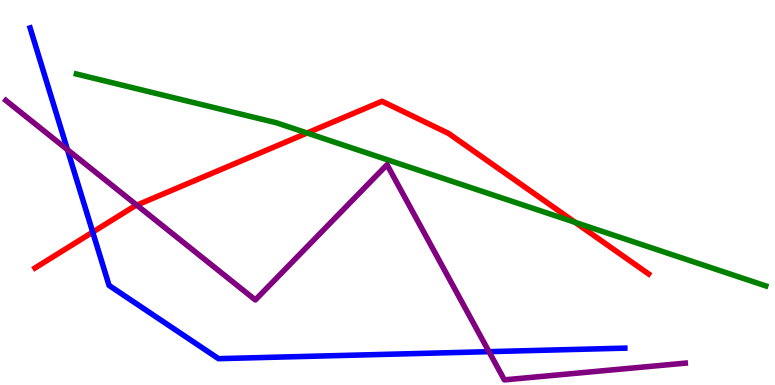[{'lines': ['blue', 'red'], 'intersections': [{'x': 1.2, 'y': 3.97}]}, {'lines': ['green', 'red'], 'intersections': [{'x': 3.96, 'y': 6.55}, {'x': 7.42, 'y': 4.22}]}, {'lines': ['purple', 'red'], 'intersections': [{'x': 1.77, 'y': 4.67}]}, {'lines': ['blue', 'green'], 'intersections': []}, {'lines': ['blue', 'purple'], 'intersections': [{'x': 0.87, 'y': 6.11}, {'x': 6.31, 'y': 0.866}]}, {'lines': ['green', 'purple'], 'intersections': []}]